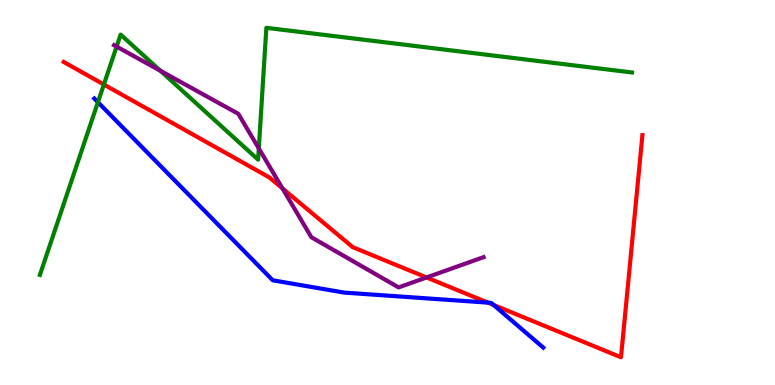[{'lines': ['blue', 'red'], 'intersections': [{'x': 6.3, 'y': 2.14}, {'x': 6.37, 'y': 2.08}]}, {'lines': ['green', 'red'], 'intersections': [{'x': 1.34, 'y': 7.8}]}, {'lines': ['purple', 'red'], 'intersections': [{'x': 3.64, 'y': 5.11}, {'x': 5.5, 'y': 2.79}]}, {'lines': ['blue', 'green'], 'intersections': [{'x': 1.26, 'y': 7.35}]}, {'lines': ['blue', 'purple'], 'intersections': []}, {'lines': ['green', 'purple'], 'intersections': [{'x': 1.5, 'y': 8.79}, {'x': 2.07, 'y': 8.16}, {'x': 3.34, 'y': 6.14}]}]